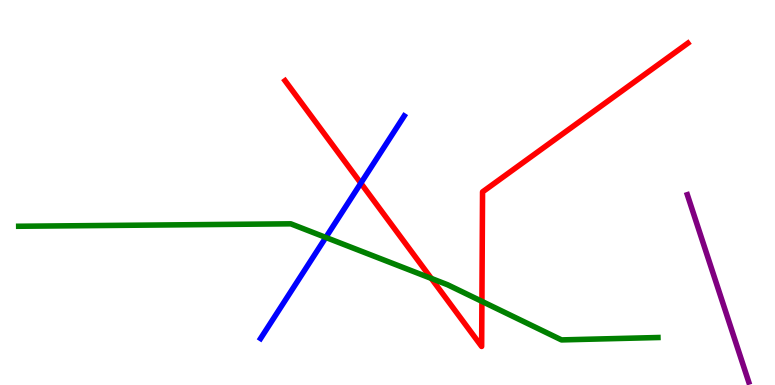[{'lines': ['blue', 'red'], 'intersections': [{'x': 4.66, 'y': 5.24}]}, {'lines': ['green', 'red'], 'intersections': [{'x': 5.57, 'y': 2.77}, {'x': 6.22, 'y': 2.17}]}, {'lines': ['purple', 'red'], 'intersections': []}, {'lines': ['blue', 'green'], 'intersections': [{'x': 4.2, 'y': 3.83}]}, {'lines': ['blue', 'purple'], 'intersections': []}, {'lines': ['green', 'purple'], 'intersections': []}]